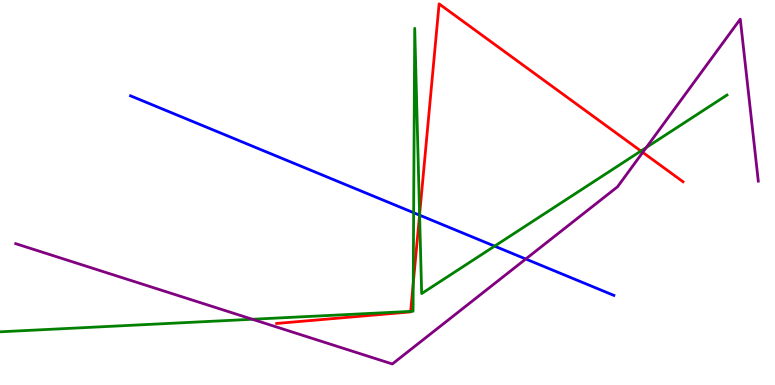[{'lines': ['blue', 'red'], 'intersections': [{'x': 5.41, 'y': 4.41}]}, {'lines': ['green', 'red'], 'intersections': [{'x': 5.3, 'y': 1.91}, {'x': 5.33, 'y': 2.64}, {'x': 5.41, 'y': 4.42}, {'x': 8.27, 'y': 6.08}]}, {'lines': ['purple', 'red'], 'intersections': [{'x': 8.29, 'y': 6.04}]}, {'lines': ['blue', 'green'], 'intersections': [{'x': 5.34, 'y': 4.48}, {'x': 5.41, 'y': 4.41}, {'x': 6.38, 'y': 3.61}]}, {'lines': ['blue', 'purple'], 'intersections': [{'x': 6.78, 'y': 3.27}]}, {'lines': ['green', 'purple'], 'intersections': [{'x': 3.26, 'y': 1.71}, {'x': 8.34, 'y': 6.17}]}]